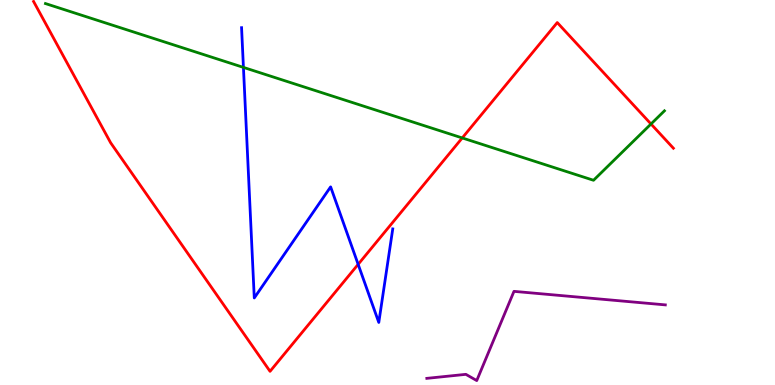[{'lines': ['blue', 'red'], 'intersections': [{'x': 4.62, 'y': 3.13}]}, {'lines': ['green', 'red'], 'intersections': [{'x': 5.96, 'y': 6.42}, {'x': 8.4, 'y': 6.78}]}, {'lines': ['purple', 'red'], 'intersections': []}, {'lines': ['blue', 'green'], 'intersections': [{'x': 3.14, 'y': 8.25}]}, {'lines': ['blue', 'purple'], 'intersections': []}, {'lines': ['green', 'purple'], 'intersections': []}]